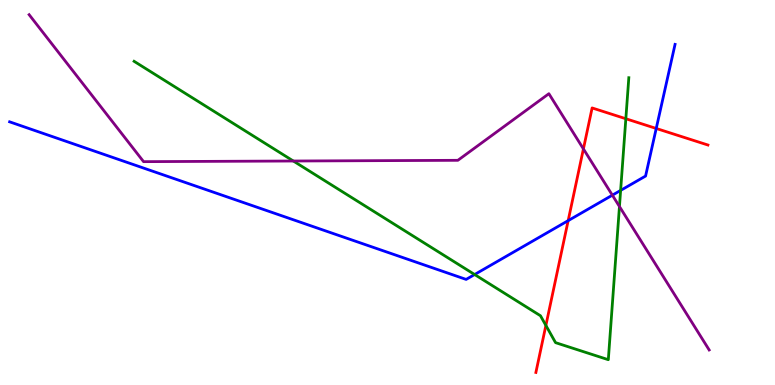[{'lines': ['blue', 'red'], 'intersections': [{'x': 7.33, 'y': 4.27}, {'x': 8.47, 'y': 6.66}]}, {'lines': ['green', 'red'], 'intersections': [{'x': 7.04, 'y': 1.55}, {'x': 8.08, 'y': 6.92}]}, {'lines': ['purple', 'red'], 'intersections': [{'x': 7.53, 'y': 6.13}]}, {'lines': ['blue', 'green'], 'intersections': [{'x': 6.12, 'y': 2.87}, {'x': 8.01, 'y': 5.05}]}, {'lines': ['blue', 'purple'], 'intersections': [{'x': 7.9, 'y': 4.93}]}, {'lines': ['green', 'purple'], 'intersections': [{'x': 3.78, 'y': 5.82}, {'x': 7.99, 'y': 4.64}]}]